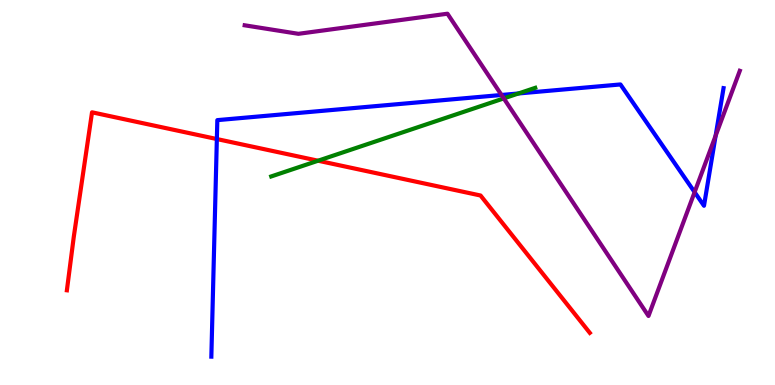[{'lines': ['blue', 'red'], 'intersections': [{'x': 2.8, 'y': 6.39}]}, {'lines': ['green', 'red'], 'intersections': [{'x': 4.1, 'y': 5.83}]}, {'lines': ['purple', 'red'], 'intersections': []}, {'lines': ['blue', 'green'], 'intersections': [{'x': 6.69, 'y': 7.57}]}, {'lines': ['blue', 'purple'], 'intersections': [{'x': 6.47, 'y': 7.53}, {'x': 8.96, 'y': 5.01}, {'x': 9.23, 'y': 6.48}]}, {'lines': ['green', 'purple'], 'intersections': [{'x': 6.5, 'y': 7.44}]}]